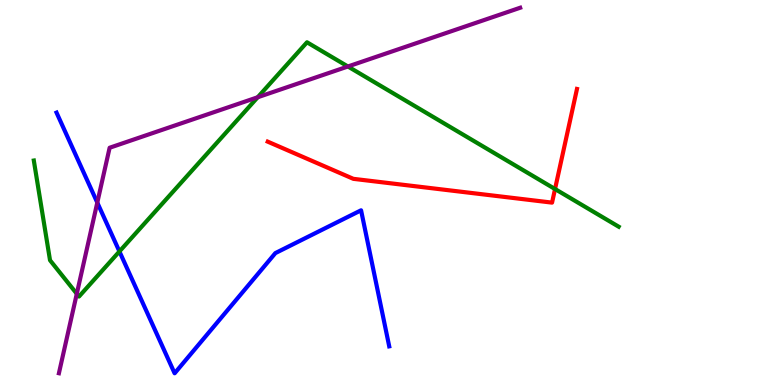[{'lines': ['blue', 'red'], 'intersections': []}, {'lines': ['green', 'red'], 'intersections': [{'x': 7.16, 'y': 5.09}]}, {'lines': ['purple', 'red'], 'intersections': []}, {'lines': ['blue', 'green'], 'intersections': [{'x': 1.54, 'y': 3.47}]}, {'lines': ['blue', 'purple'], 'intersections': [{'x': 1.26, 'y': 4.74}]}, {'lines': ['green', 'purple'], 'intersections': [{'x': 0.991, 'y': 2.37}, {'x': 3.33, 'y': 7.47}, {'x': 4.49, 'y': 8.27}]}]